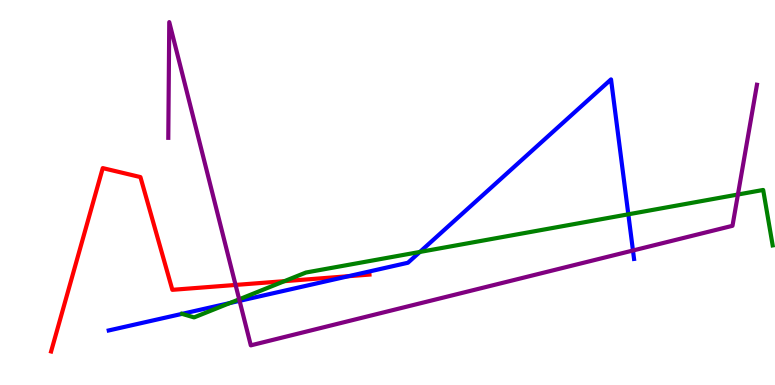[{'lines': ['blue', 'red'], 'intersections': [{'x': 4.5, 'y': 2.83}]}, {'lines': ['green', 'red'], 'intersections': [{'x': 3.67, 'y': 2.7}]}, {'lines': ['purple', 'red'], 'intersections': [{'x': 3.04, 'y': 2.6}]}, {'lines': ['blue', 'green'], 'intersections': [{'x': 2.97, 'y': 2.13}, {'x': 5.42, 'y': 3.46}, {'x': 8.11, 'y': 4.43}]}, {'lines': ['blue', 'purple'], 'intersections': [{'x': 3.09, 'y': 2.19}, {'x': 8.17, 'y': 3.49}]}, {'lines': ['green', 'purple'], 'intersections': [{'x': 3.09, 'y': 2.23}, {'x': 9.52, 'y': 4.95}]}]